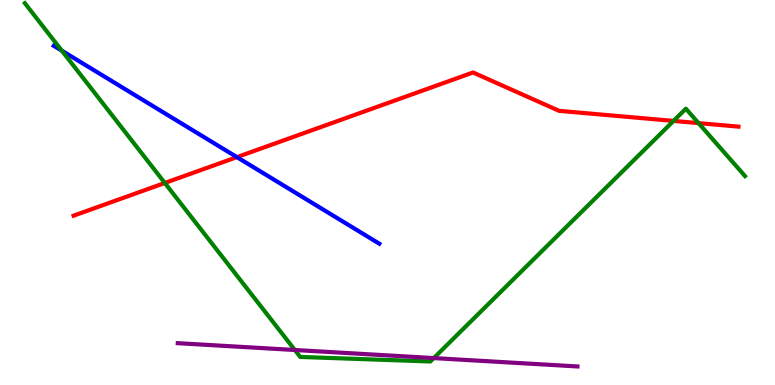[{'lines': ['blue', 'red'], 'intersections': [{'x': 3.06, 'y': 5.92}]}, {'lines': ['green', 'red'], 'intersections': [{'x': 2.13, 'y': 5.25}, {'x': 8.69, 'y': 6.86}, {'x': 9.01, 'y': 6.8}]}, {'lines': ['purple', 'red'], 'intersections': []}, {'lines': ['blue', 'green'], 'intersections': [{'x': 0.798, 'y': 8.68}]}, {'lines': ['blue', 'purple'], 'intersections': []}, {'lines': ['green', 'purple'], 'intersections': [{'x': 3.8, 'y': 0.909}, {'x': 5.6, 'y': 0.699}]}]